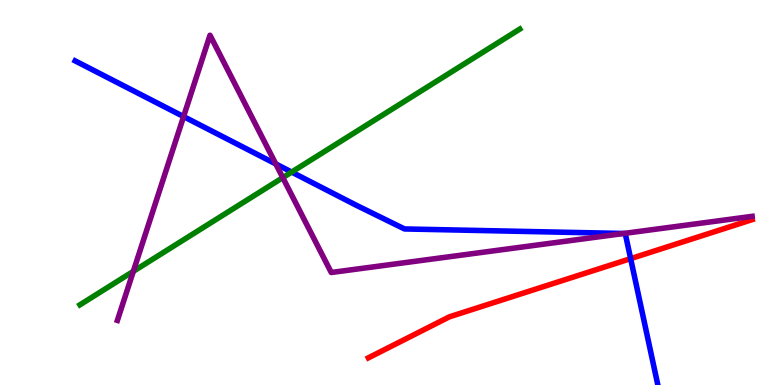[{'lines': ['blue', 'red'], 'intersections': [{'x': 8.14, 'y': 3.28}]}, {'lines': ['green', 'red'], 'intersections': []}, {'lines': ['purple', 'red'], 'intersections': []}, {'lines': ['blue', 'green'], 'intersections': [{'x': 3.76, 'y': 5.53}]}, {'lines': ['blue', 'purple'], 'intersections': [{'x': 2.37, 'y': 6.97}, {'x': 3.56, 'y': 5.74}, {'x': 8.05, 'y': 3.94}]}, {'lines': ['green', 'purple'], 'intersections': [{'x': 1.72, 'y': 2.95}, {'x': 3.65, 'y': 5.39}]}]